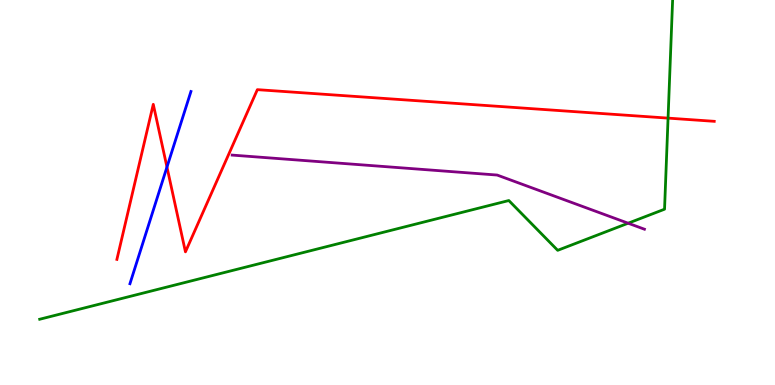[{'lines': ['blue', 'red'], 'intersections': [{'x': 2.15, 'y': 5.66}]}, {'lines': ['green', 'red'], 'intersections': [{'x': 8.62, 'y': 6.93}]}, {'lines': ['purple', 'red'], 'intersections': []}, {'lines': ['blue', 'green'], 'intersections': []}, {'lines': ['blue', 'purple'], 'intersections': []}, {'lines': ['green', 'purple'], 'intersections': [{'x': 8.11, 'y': 4.2}]}]